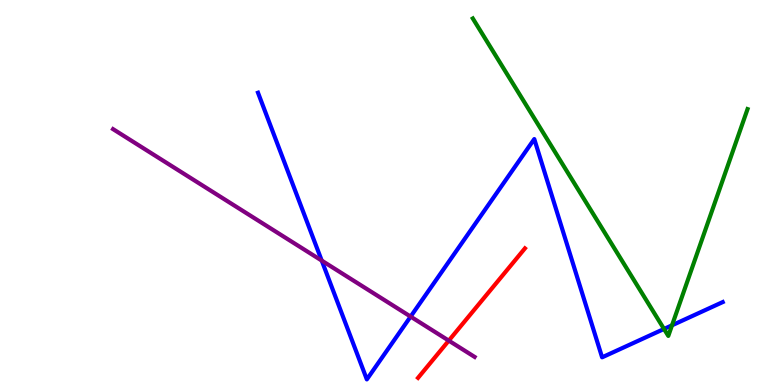[{'lines': ['blue', 'red'], 'intersections': []}, {'lines': ['green', 'red'], 'intersections': []}, {'lines': ['purple', 'red'], 'intersections': [{'x': 5.79, 'y': 1.15}]}, {'lines': ['blue', 'green'], 'intersections': [{'x': 8.57, 'y': 1.46}, {'x': 8.67, 'y': 1.55}]}, {'lines': ['blue', 'purple'], 'intersections': [{'x': 4.15, 'y': 3.23}, {'x': 5.3, 'y': 1.78}]}, {'lines': ['green', 'purple'], 'intersections': []}]